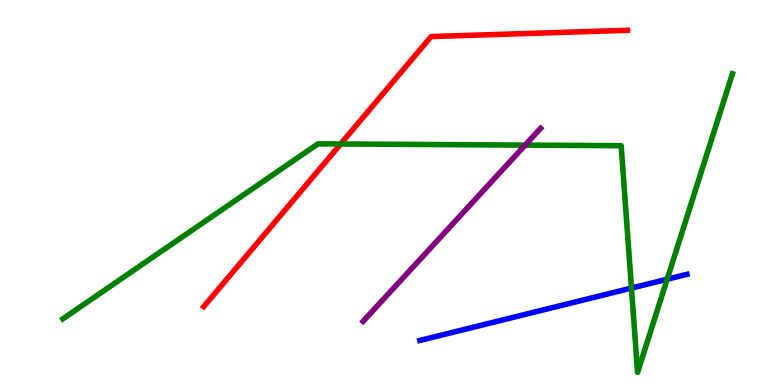[{'lines': ['blue', 'red'], 'intersections': []}, {'lines': ['green', 'red'], 'intersections': [{'x': 4.4, 'y': 6.26}]}, {'lines': ['purple', 'red'], 'intersections': []}, {'lines': ['blue', 'green'], 'intersections': [{'x': 8.15, 'y': 2.52}, {'x': 8.61, 'y': 2.75}]}, {'lines': ['blue', 'purple'], 'intersections': []}, {'lines': ['green', 'purple'], 'intersections': [{'x': 6.78, 'y': 6.23}]}]